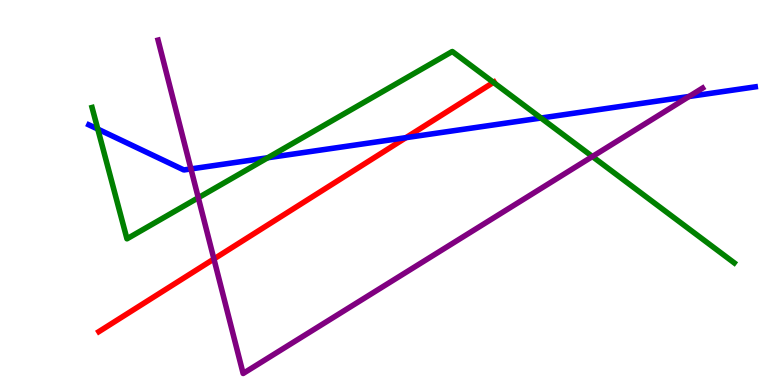[{'lines': ['blue', 'red'], 'intersections': [{'x': 5.24, 'y': 6.42}]}, {'lines': ['green', 'red'], 'intersections': [{'x': 6.37, 'y': 7.86}]}, {'lines': ['purple', 'red'], 'intersections': [{'x': 2.76, 'y': 3.27}]}, {'lines': ['blue', 'green'], 'intersections': [{'x': 1.26, 'y': 6.65}, {'x': 3.45, 'y': 5.9}, {'x': 6.98, 'y': 6.93}]}, {'lines': ['blue', 'purple'], 'intersections': [{'x': 2.46, 'y': 5.61}, {'x': 8.89, 'y': 7.49}]}, {'lines': ['green', 'purple'], 'intersections': [{'x': 2.56, 'y': 4.86}, {'x': 7.64, 'y': 5.93}]}]